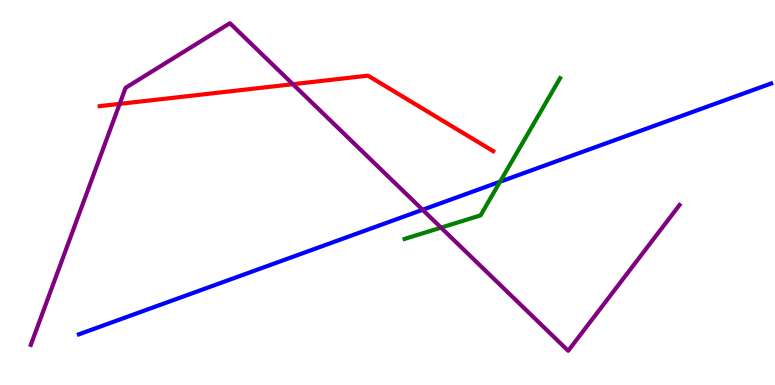[{'lines': ['blue', 'red'], 'intersections': []}, {'lines': ['green', 'red'], 'intersections': []}, {'lines': ['purple', 'red'], 'intersections': [{'x': 1.54, 'y': 7.3}, {'x': 3.78, 'y': 7.81}]}, {'lines': ['blue', 'green'], 'intersections': [{'x': 6.45, 'y': 5.28}]}, {'lines': ['blue', 'purple'], 'intersections': [{'x': 5.45, 'y': 4.55}]}, {'lines': ['green', 'purple'], 'intersections': [{'x': 5.69, 'y': 4.09}]}]